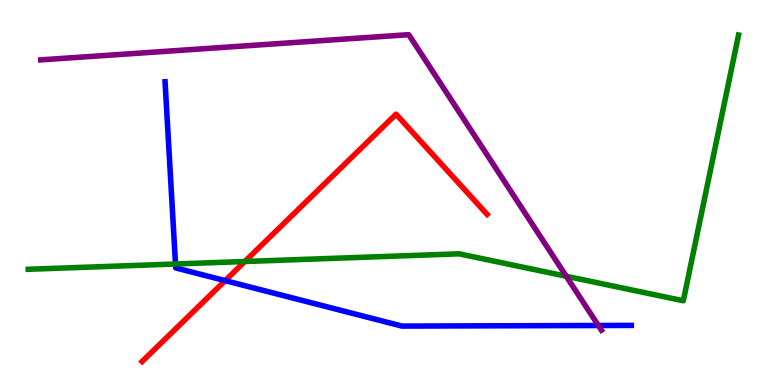[{'lines': ['blue', 'red'], 'intersections': [{'x': 2.91, 'y': 2.71}]}, {'lines': ['green', 'red'], 'intersections': [{'x': 3.16, 'y': 3.21}]}, {'lines': ['purple', 'red'], 'intersections': []}, {'lines': ['blue', 'green'], 'intersections': [{'x': 2.26, 'y': 3.14}]}, {'lines': ['blue', 'purple'], 'intersections': [{'x': 7.72, 'y': 1.55}]}, {'lines': ['green', 'purple'], 'intersections': [{'x': 7.31, 'y': 2.82}]}]